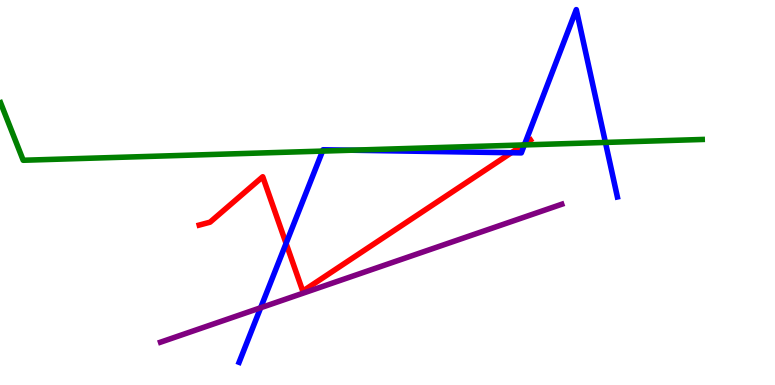[{'lines': ['blue', 'red'], 'intersections': [{'x': 3.69, 'y': 3.68}, {'x': 6.6, 'y': 6.03}, {'x': 6.77, 'y': 6.27}]}, {'lines': ['green', 'red'], 'intersections': [{'x': 6.75, 'y': 6.23}]}, {'lines': ['purple', 'red'], 'intersections': []}, {'lines': ['blue', 'green'], 'intersections': [{'x': 4.16, 'y': 6.08}, {'x': 4.53, 'y': 6.1}, {'x': 6.77, 'y': 6.24}, {'x': 7.81, 'y': 6.3}]}, {'lines': ['blue', 'purple'], 'intersections': [{'x': 3.36, 'y': 2.01}]}, {'lines': ['green', 'purple'], 'intersections': []}]